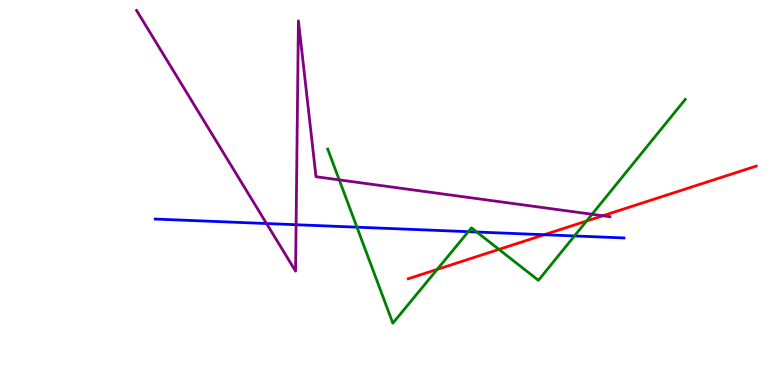[{'lines': ['blue', 'red'], 'intersections': [{'x': 7.02, 'y': 3.9}]}, {'lines': ['green', 'red'], 'intersections': [{'x': 5.64, 'y': 3.0}, {'x': 6.44, 'y': 3.52}, {'x': 7.57, 'y': 4.26}]}, {'lines': ['purple', 'red'], 'intersections': [{'x': 7.78, 'y': 4.4}]}, {'lines': ['blue', 'green'], 'intersections': [{'x': 4.61, 'y': 4.1}, {'x': 6.04, 'y': 3.98}, {'x': 6.15, 'y': 3.97}, {'x': 7.41, 'y': 3.87}]}, {'lines': ['blue', 'purple'], 'intersections': [{'x': 3.44, 'y': 4.19}, {'x': 3.82, 'y': 4.16}]}, {'lines': ['green', 'purple'], 'intersections': [{'x': 4.38, 'y': 5.33}, {'x': 7.64, 'y': 4.43}]}]